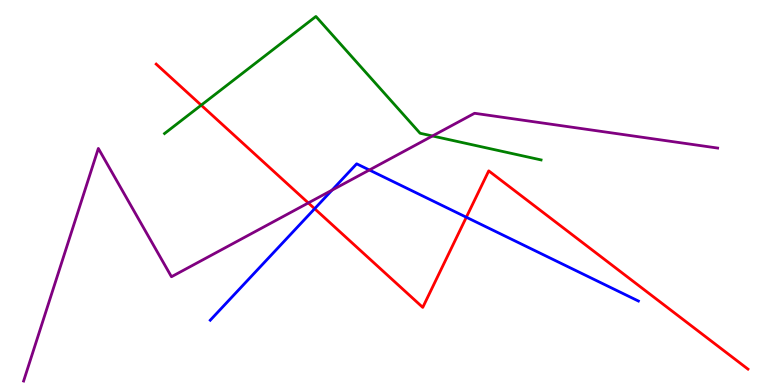[{'lines': ['blue', 'red'], 'intersections': [{'x': 4.06, 'y': 4.58}, {'x': 6.02, 'y': 4.36}]}, {'lines': ['green', 'red'], 'intersections': [{'x': 2.6, 'y': 7.27}]}, {'lines': ['purple', 'red'], 'intersections': [{'x': 3.98, 'y': 4.73}]}, {'lines': ['blue', 'green'], 'intersections': []}, {'lines': ['blue', 'purple'], 'intersections': [{'x': 4.28, 'y': 5.06}, {'x': 4.77, 'y': 5.58}]}, {'lines': ['green', 'purple'], 'intersections': [{'x': 5.58, 'y': 6.47}]}]